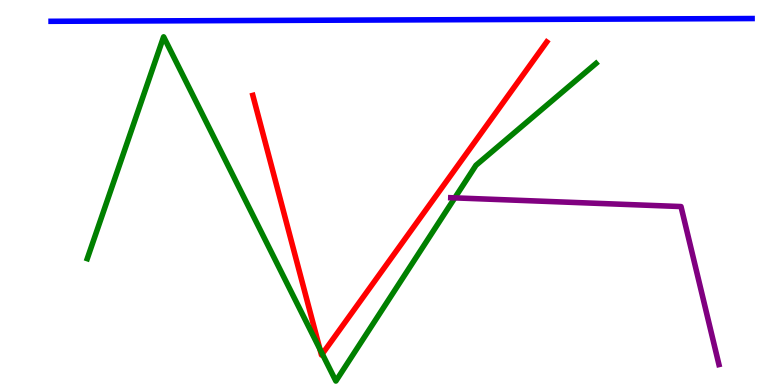[{'lines': ['blue', 'red'], 'intersections': []}, {'lines': ['green', 'red'], 'intersections': [{'x': 4.13, 'y': 0.929}, {'x': 4.16, 'y': 0.807}]}, {'lines': ['purple', 'red'], 'intersections': []}, {'lines': ['blue', 'green'], 'intersections': []}, {'lines': ['blue', 'purple'], 'intersections': []}, {'lines': ['green', 'purple'], 'intersections': [{'x': 5.87, 'y': 4.86}]}]